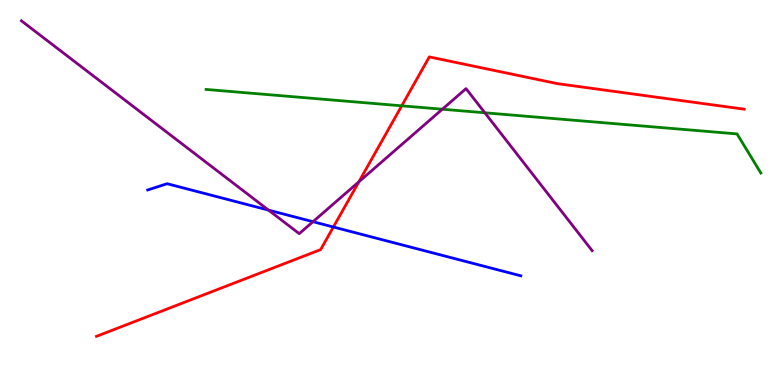[{'lines': ['blue', 'red'], 'intersections': [{'x': 4.3, 'y': 4.1}]}, {'lines': ['green', 'red'], 'intersections': [{'x': 5.18, 'y': 7.25}]}, {'lines': ['purple', 'red'], 'intersections': [{'x': 4.63, 'y': 5.28}]}, {'lines': ['blue', 'green'], 'intersections': []}, {'lines': ['blue', 'purple'], 'intersections': [{'x': 3.46, 'y': 4.54}, {'x': 4.04, 'y': 4.24}]}, {'lines': ['green', 'purple'], 'intersections': [{'x': 5.71, 'y': 7.16}, {'x': 6.26, 'y': 7.07}]}]